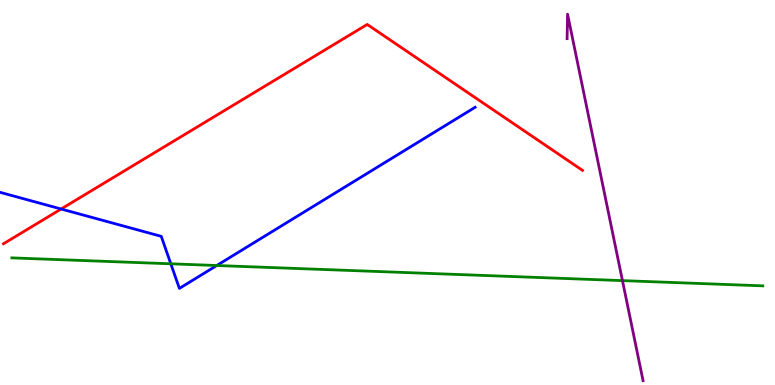[{'lines': ['blue', 'red'], 'intersections': [{'x': 0.789, 'y': 4.57}]}, {'lines': ['green', 'red'], 'intersections': []}, {'lines': ['purple', 'red'], 'intersections': []}, {'lines': ['blue', 'green'], 'intersections': [{'x': 2.2, 'y': 3.15}, {'x': 2.8, 'y': 3.1}]}, {'lines': ['blue', 'purple'], 'intersections': []}, {'lines': ['green', 'purple'], 'intersections': [{'x': 8.03, 'y': 2.71}]}]